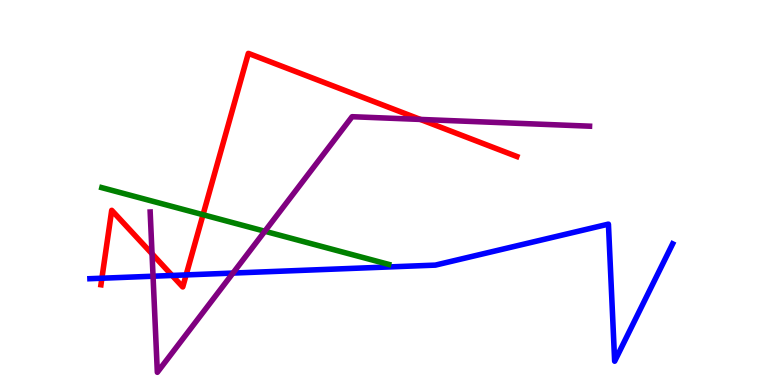[{'lines': ['blue', 'red'], 'intersections': [{'x': 1.31, 'y': 2.77}, {'x': 2.22, 'y': 2.85}, {'x': 2.4, 'y': 2.86}]}, {'lines': ['green', 'red'], 'intersections': [{'x': 2.62, 'y': 4.42}]}, {'lines': ['purple', 'red'], 'intersections': [{'x': 1.96, 'y': 3.41}, {'x': 5.42, 'y': 6.9}]}, {'lines': ['blue', 'green'], 'intersections': []}, {'lines': ['blue', 'purple'], 'intersections': [{'x': 1.97, 'y': 2.83}, {'x': 3.01, 'y': 2.91}]}, {'lines': ['green', 'purple'], 'intersections': [{'x': 3.42, 'y': 3.99}]}]